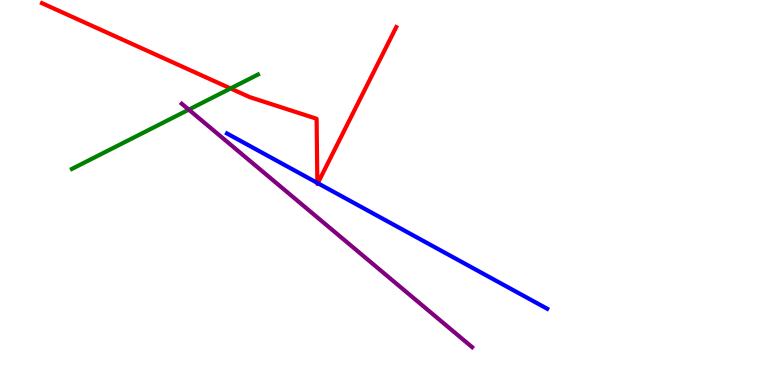[{'lines': ['blue', 'red'], 'intersections': [{'x': 4.09, 'y': 5.25}, {'x': 4.1, 'y': 5.24}]}, {'lines': ['green', 'red'], 'intersections': [{'x': 2.98, 'y': 7.7}]}, {'lines': ['purple', 'red'], 'intersections': []}, {'lines': ['blue', 'green'], 'intersections': []}, {'lines': ['blue', 'purple'], 'intersections': []}, {'lines': ['green', 'purple'], 'intersections': [{'x': 2.44, 'y': 7.15}]}]